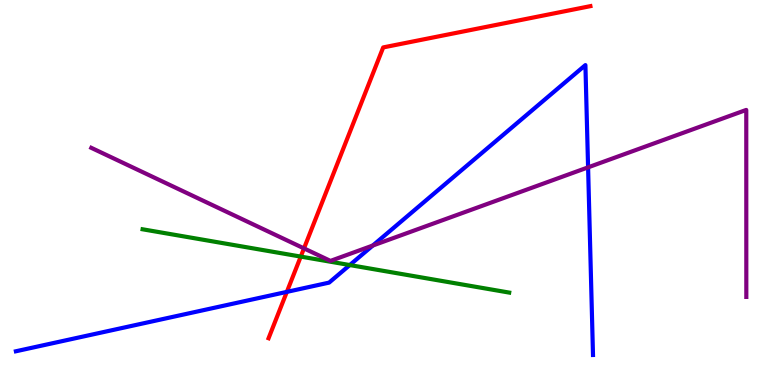[{'lines': ['blue', 'red'], 'intersections': [{'x': 3.7, 'y': 2.42}]}, {'lines': ['green', 'red'], 'intersections': [{'x': 3.88, 'y': 3.34}]}, {'lines': ['purple', 'red'], 'intersections': [{'x': 3.92, 'y': 3.55}]}, {'lines': ['blue', 'green'], 'intersections': [{'x': 4.51, 'y': 3.12}]}, {'lines': ['blue', 'purple'], 'intersections': [{'x': 4.81, 'y': 3.62}, {'x': 7.59, 'y': 5.65}]}, {'lines': ['green', 'purple'], 'intersections': []}]